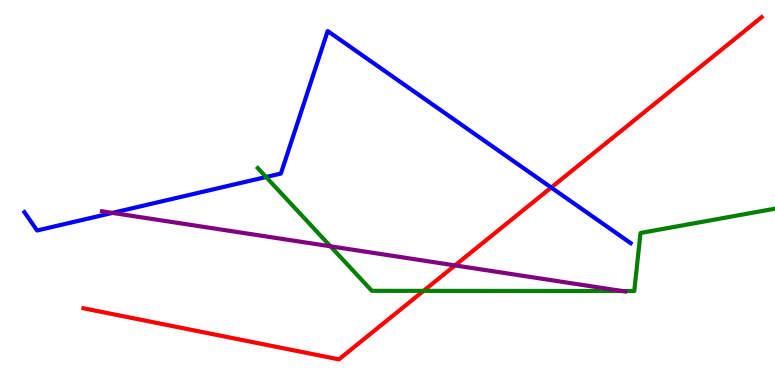[{'lines': ['blue', 'red'], 'intersections': [{'x': 7.11, 'y': 5.13}]}, {'lines': ['green', 'red'], 'intersections': [{'x': 5.47, 'y': 2.45}]}, {'lines': ['purple', 'red'], 'intersections': [{'x': 5.87, 'y': 3.11}]}, {'lines': ['blue', 'green'], 'intersections': [{'x': 3.43, 'y': 5.4}]}, {'lines': ['blue', 'purple'], 'intersections': [{'x': 1.45, 'y': 4.47}]}, {'lines': ['green', 'purple'], 'intersections': [{'x': 4.26, 'y': 3.6}, {'x': 8.03, 'y': 2.44}]}]